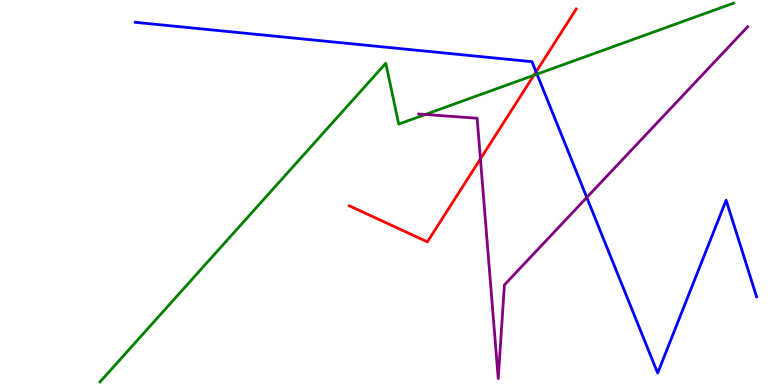[{'lines': ['blue', 'red'], 'intersections': [{'x': 6.92, 'y': 8.13}]}, {'lines': ['green', 'red'], 'intersections': [{'x': 6.89, 'y': 8.04}]}, {'lines': ['purple', 'red'], 'intersections': [{'x': 6.2, 'y': 5.87}]}, {'lines': ['blue', 'green'], 'intersections': [{'x': 6.93, 'y': 8.07}]}, {'lines': ['blue', 'purple'], 'intersections': [{'x': 7.57, 'y': 4.87}]}, {'lines': ['green', 'purple'], 'intersections': [{'x': 5.49, 'y': 7.03}]}]